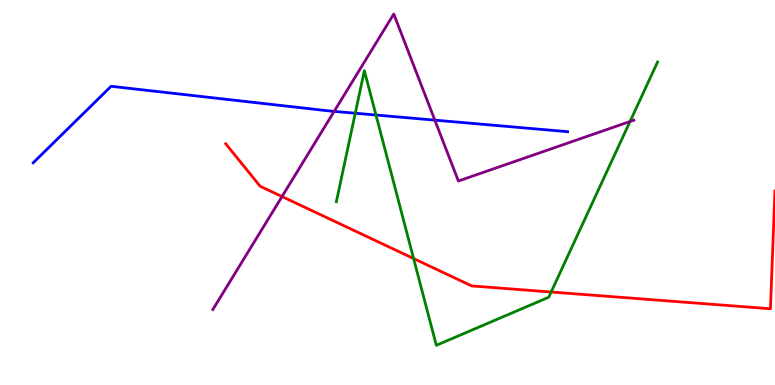[{'lines': ['blue', 'red'], 'intersections': []}, {'lines': ['green', 'red'], 'intersections': [{'x': 5.34, 'y': 3.28}, {'x': 7.11, 'y': 2.42}]}, {'lines': ['purple', 'red'], 'intersections': [{'x': 3.64, 'y': 4.89}]}, {'lines': ['blue', 'green'], 'intersections': [{'x': 4.58, 'y': 7.06}, {'x': 4.85, 'y': 7.01}]}, {'lines': ['blue', 'purple'], 'intersections': [{'x': 4.31, 'y': 7.11}, {'x': 5.61, 'y': 6.88}]}, {'lines': ['green', 'purple'], 'intersections': [{'x': 8.13, 'y': 6.84}]}]